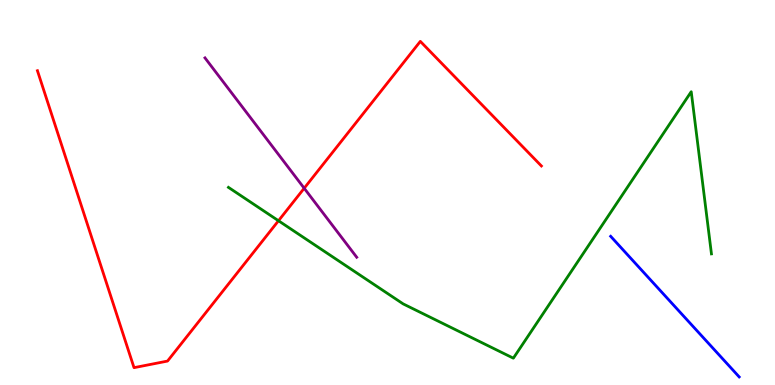[{'lines': ['blue', 'red'], 'intersections': []}, {'lines': ['green', 'red'], 'intersections': [{'x': 3.59, 'y': 4.27}]}, {'lines': ['purple', 'red'], 'intersections': [{'x': 3.93, 'y': 5.11}]}, {'lines': ['blue', 'green'], 'intersections': []}, {'lines': ['blue', 'purple'], 'intersections': []}, {'lines': ['green', 'purple'], 'intersections': []}]